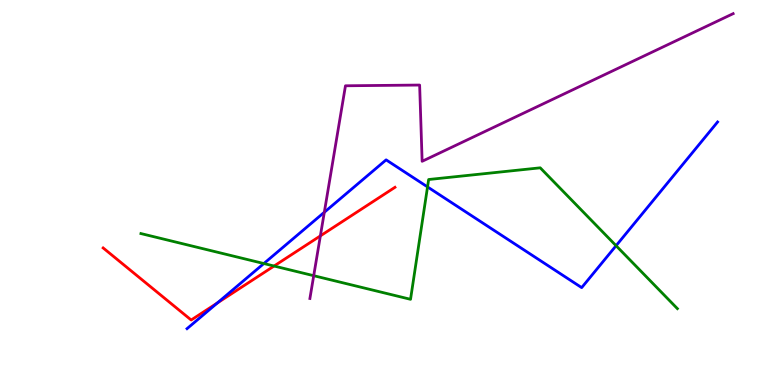[{'lines': ['blue', 'red'], 'intersections': [{'x': 2.8, 'y': 2.13}]}, {'lines': ['green', 'red'], 'intersections': [{'x': 3.54, 'y': 3.09}]}, {'lines': ['purple', 'red'], 'intersections': [{'x': 4.13, 'y': 3.87}]}, {'lines': ['blue', 'green'], 'intersections': [{'x': 3.4, 'y': 3.15}, {'x': 5.52, 'y': 5.15}, {'x': 7.95, 'y': 3.62}]}, {'lines': ['blue', 'purple'], 'intersections': [{'x': 4.18, 'y': 4.49}]}, {'lines': ['green', 'purple'], 'intersections': [{'x': 4.05, 'y': 2.84}]}]